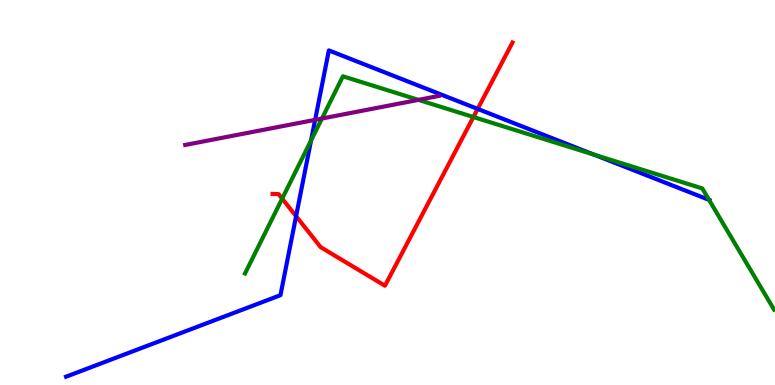[{'lines': ['blue', 'red'], 'intersections': [{'x': 3.82, 'y': 4.38}, {'x': 6.16, 'y': 7.17}]}, {'lines': ['green', 'red'], 'intersections': [{'x': 3.64, 'y': 4.84}, {'x': 6.11, 'y': 6.96}]}, {'lines': ['purple', 'red'], 'intersections': []}, {'lines': ['blue', 'green'], 'intersections': [{'x': 4.01, 'y': 6.35}, {'x': 7.66, 'y': 5.98}, {'x': 9.15, 'y': 4.81}]}, {'lines': ['blue', 'purple'], 'intersections': [{'x': 4.07, 'y': 6.89}]}, {'lines': ['green', 'purple'], 'intersections': [{'x': 4.15, 'y': 6.92}, {'x': 5.4, 'y': 7.41}]}]